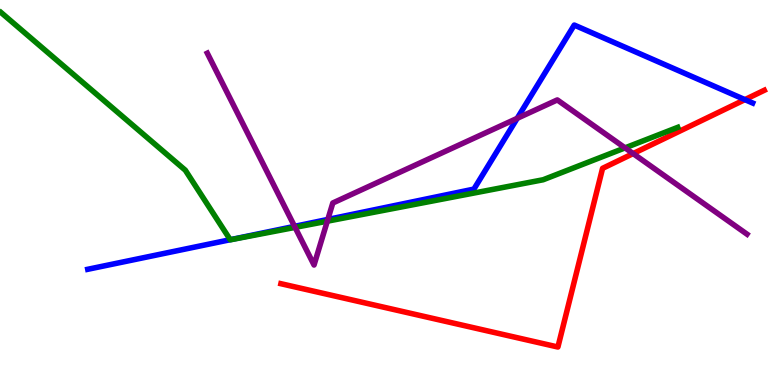[{'lines': ['blue', 'red'], 'intersections': [{'x': 9.61, 'y': 7.41}]}, {'lines': ['green', 'red'], 'intersections': []}, {'lines': ['purple', 'red'], 'intersections': [{'x': 8.17, 'y': 6.01}]}, {'lines': ['blue', 'green'], 'intersections': [{'x': 2.97, 'y': 3.77}]}, {'lines': ['blue', 'purple'], 'intersections': [{'x': 3.8, 'y': 4.12}, {'x': 4.23, 'y': 4.3}, {'x': 6.67, 'y': 6.93}]}, {'lines': ['green', 'purple'], 'intersections': [{'x': 3.81, 'y': 4.09}, {'x': 4.22, 'y': 4.25}, {'x': 8.07, 'y': 6.16}]}]